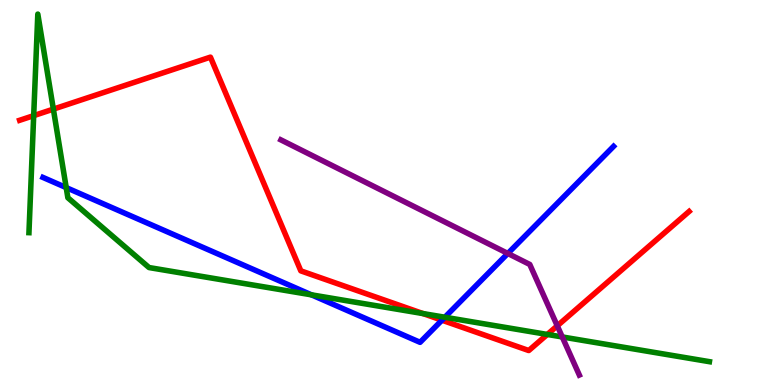[{'lines': ['blue', 'red'], 'intersections': [{'x': 5.7, 'y': 1.68}]}, {'lines': ['green', 'red'], 'intersections': [{'x': 0.435, 'y': 7.0}, {'x': 0.689, 'y': 7.17}, {'x': 5.46, 'y': 1.86}, {'x': 7.06, 'y': 1.31}]}, {'lines': ['purple', 'red'], 'intersections': [{'x': 7.19, 'y': 1.54}]}, {'lines': ['blue', 'green'], 'intersections': [{'x': 0.854, 'y': 5.13}, {'x': 4.02, 'y': 2.34}, {'x': 5.74, 'y': 1.76}]}, {'lines': ['blue', 'purple'], 'intersections': [{'x': 6.55, 'y': 3.42}]}, {'lines': ['green', 'purple'], 'intersections': [{'x': 7.26, 'y': 1.25}]}]